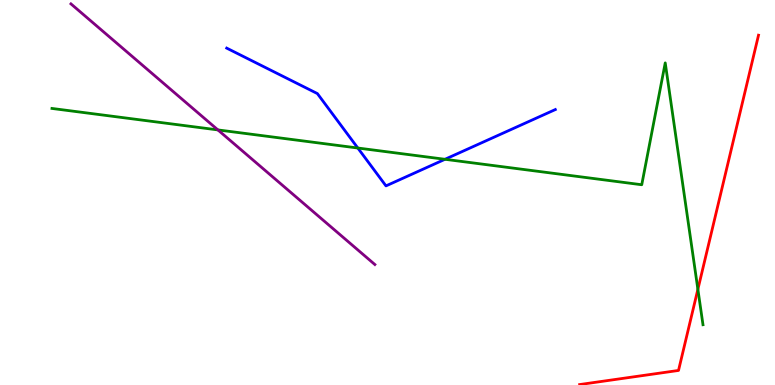[{'lines': ['blue', 'red'], 'intersections': []}, {'lines': ['green', 'red'], 'intersections': [{'x': 9.0, 'y': 2.49}]}, {'lines': ['purple', 'red'], 'intersections': []}, {'lines': ['blue', 'green'], 'intersections': [{'x': 4.62, 'y': 6.16}, {'x': 5.74, 'y': 5.86}]}, {'lines': ['blue', 'purple'], 'intersections': []}, {'lines': ['green', 'purple'], 'intersections': [{'x': 2.81, 'y': 6.63}]}]